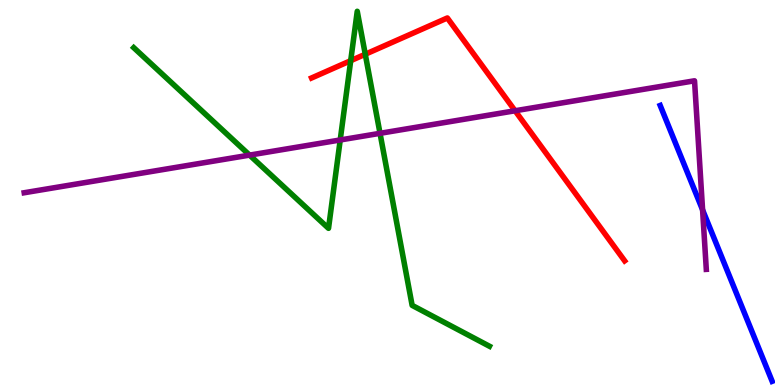[{'lines': ['blue', 'red'], 'intersections': []}, {'lines': ['green', 'red'], 'intersections': [{'x': 4.53, 'y': 8.42}, {'x': 4.71, 'y': 8.59}]}, {'lines': ['purple', 'red'], 'intersections': [{'x': 6.65, 'y': 7.12}]}, {'lines': ['blue', 'green'], 'intersections': []}, {'lines': ['blue', 'purple'], 'intersections': [{'x': 9.07, 'y': 4.55}]}, {'lines': ['green', 'purple'], 'intersections': [{'x': 3.22, 'y': 5.97}, {'x': 4.39, 'y': 6.36}, {'x': 4.9, 'y': 6.54}]}]